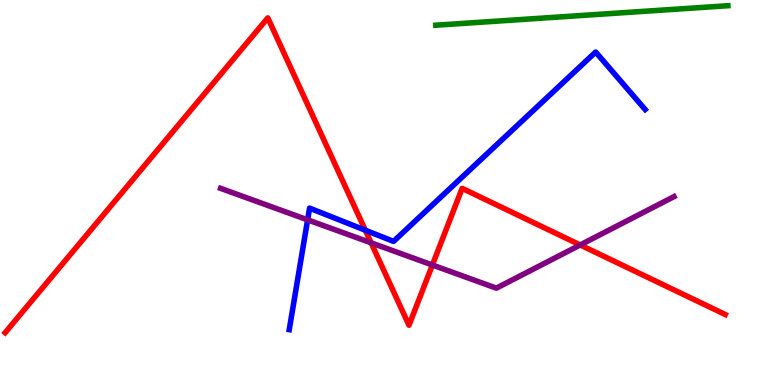[{'lines': ['blue', 'red'], 'intersections': [{'x': 4.71, 'y': 4.02}]}, {'lines': ['green', 'red'], 'intersections': []}, {'lines': ['purple', 'red'], 'intersections': [{'x': 4.79, 'y': 3.69}, {'x': 5.58, 'y': 3.12}, {'x': 7.49, 'y': 3.64}]}, {'lines': ['blue', 'green'], 'intersections': []}, {'lines': ['blue', 'purple'], 'intersections': [{'x': 3.97, 'y': 4.29}]}, {'lines': ['green', 'purple'], 'intersections': []}]